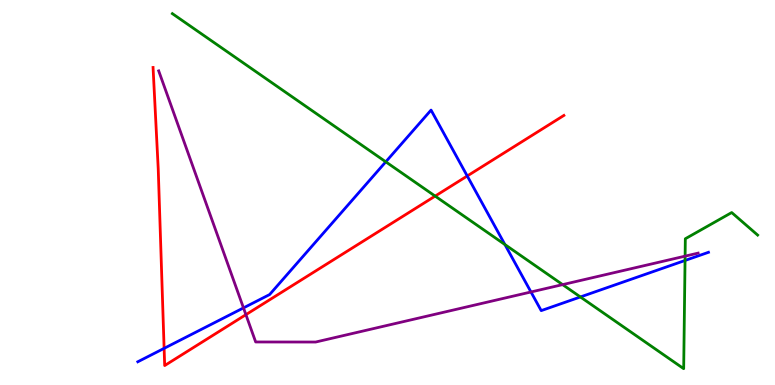[{'lines': ['blue', 'red'], 'intersections': [{'x': 2.12, 'y': 0.952}, {'x': 6.03, 'y': 5.43}]}, {'lines': ['green', 'red'], 'intersections': [{'x': 5.61, 'y': 4.91}]}, {'lines': ['purple', 'red'], 'intersections': [{'x': 3.17, 'y': 1.83}]}, {'lines': ['blue', 'green'], 'intersections': [{'x': 4.98, 'y': 5.8}, {'x': 6.51, 'y': 3.65}, {'x': 7.49, 'y': 2.29}, {'x': 8.84, 'y': 3.23}]}, {'lines': ['blue', 'purple'], 'intersections': [{'x': 3.14, 'y': 2.0}, {'x': 6.85, 'y': 2.42}]}, {'lines': ['green', 'purple'], 'intersections': [{'x': 7.26, 'y': 2.61}, {'x': 8.84, 'y': 3.35}]}]